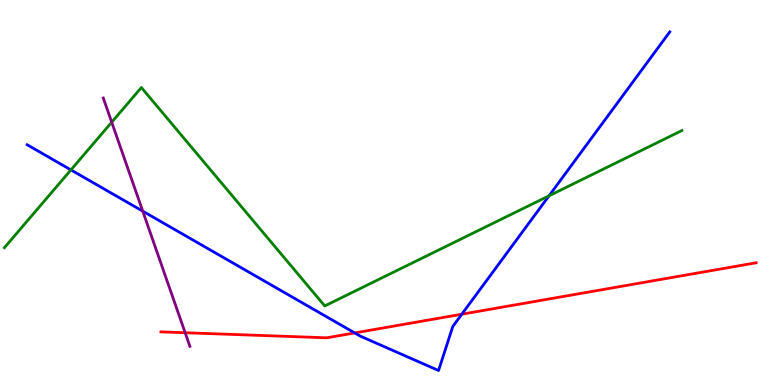[{'lines': ['blue', 'red'], 'intersections': [{'x': 4.58, 'y': 1.35}, {'x': 5.96, 'y': 1.84}]}, {'lines': ['green', 'red'], 'intersections': []}, {'lines': ['purple', 'red'], 'intersections': [{'x': 2.39, 'y': 1.36}]}, {'lines': ['blue', 'green'], 'intersections': [{'x': 0.915, 'y': 5.59}, {'x': 7.08, 'y': 4.91}]}, {'lines': ['blue', 'purple'], 'intersections': [{'x': 1.84, 'y': 4.52}]}, {'lines': ['green', 'purple'], 'intersections': [{'x': 1.44, 'y': 6.83}]}]